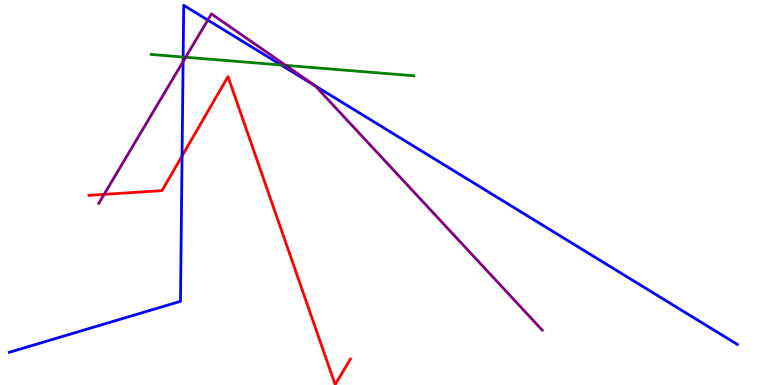[{'lines': ['blue', 'red'], 'intersections': [{'x': 2.35, 'y': 5.95}]}, {'lines': ['green', 'red'], 'intersections': []}, {'lines': ['purple', 'red'], 'intersections': [{'x': 1.34, 'y': 4.95}]}, {'lines': ['blue', 'green'], 'intersections': [{'x': 2.36, 'y': 8.52}, {'x': 3.63, 'y': 8.31}]}, {'lines': ['blue', 'purple'], 'intersections': [{'x': 2.36, 'y': 8.4}, {'x': 2.68, 'y': 9.48}, {'x': 4.07, 'y': 7.77}]}, {'lines': ['green', 'purple'], 'intersections': [{'x': 2.4, 'y': 8.51}, {'x': 3.69, 'y': 8.3}]}]